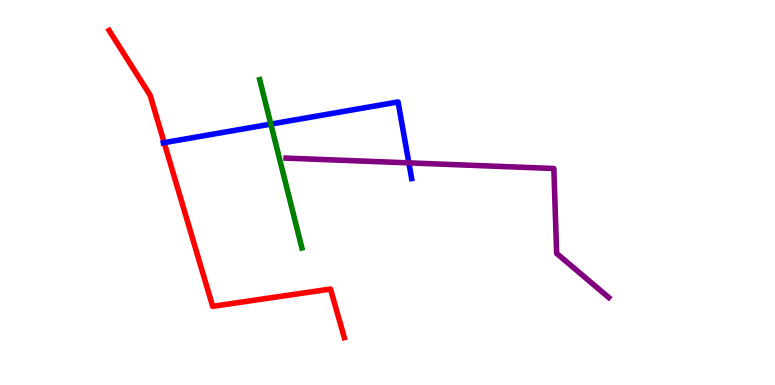[{'lines': ['blue', 'red'], 'intersections': [{'x': 2.12, 'y': 6.29}]}, {'lines': ['green', 'red'], 'intersections': []}, {'lines': ['purple', 'red'], 'intersections': []}, {'lines': ['blue', 'green'], 'intersections': [{'x': 3.49, 'y': 6.78}]}, {'lines': ['blue', 'purple'], 'intersections': [{'x': 5.28, 'y': 5.77}]}, {'lines': ['green', 'purple'], 'intersections': []}]